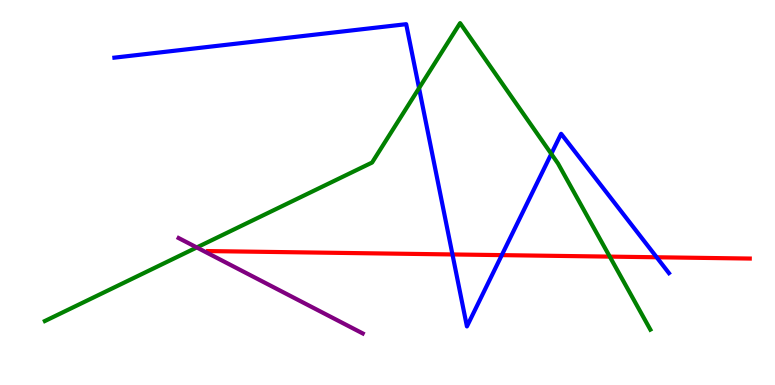[{'lines': ['blue', 'red'], 'intersections': [{'x': 5.84, 'y': 3.39}, {'x': 6.47, 'y': 3.37}, {'x': 8.47, 'y': 3.32}]}, {'lines': ['green', 'red'], 'intersections': [{'x': 7.87, 'y': 3.33}]}, {'lines': ['purple', 'red'], 'intersections': []}, {'lines': ['blue', 'green'], 'intersections': [{'x': 5.41, 'y': 7.71}, {'x': 7.11, 'y': 6.0}]}, {'lines': ['blue', 'purple'], 'intersections': []}, {'lines': ['green', 'purple'], 'intersections': [{'x': 2.54, 'y': 3.57}]}]